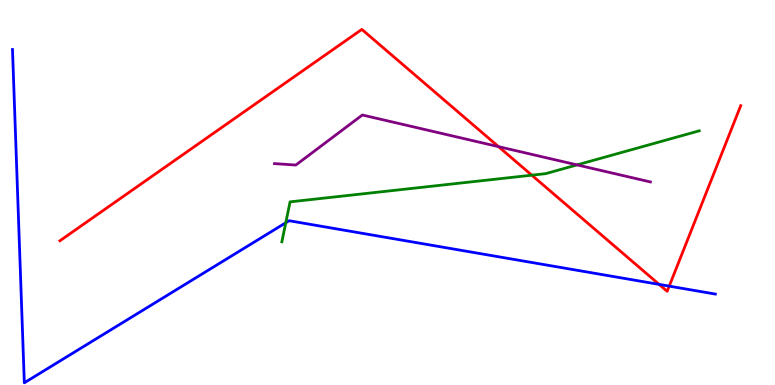[{'lines': ['blue', 'red'], 'intersections': [{'x': 8.5, 'y': 2.61}, {'x': 8.64, 'y': 2.57}]}, {'lines': ['green', 'red'], 'intersections': [{'x': 6.86, 'y': 5.45}]}, {'lines': ['purple', 'red'], 'intersections': [{'x': 6.43, 'y': 6.19}]}, {'lines': ['blue', 'green'], 'intersections': [{'x': 3.69, 'y': 4.21}]}, {'lines': ['blue', 'purple'], 'intersections': []}, {'lines': ['green', 'purple'], 'intersections': [{'x': 7.45, 'y': 5.72}]}]